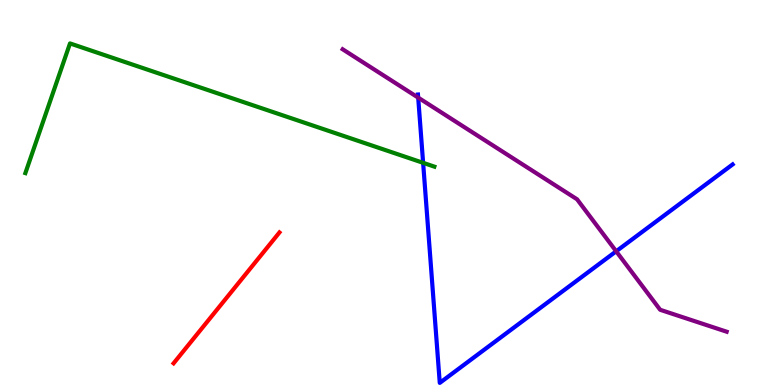[{'lines': ['blue', 'red'], 'intersections': []}, {'lines': ['green', 'red'], 'intersections': []}, {'lines': ['purple', 'red'], 'intersections': []}, {'lines': ['blue', 'green'], 'intersections': [{'x': 5.46, 'y': 5.77}]}, {'lines': ['blue', 'purple'], 'intersections': [{'x': 5.4, 'y': 7.46}, {'x': 7.95, 'y': 3.47}]}, {'lines': ['green', 'purple'], 'intersections': []}]